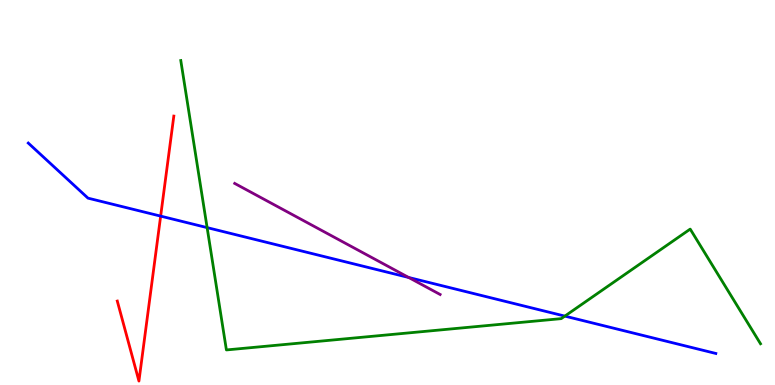[{'lines': ['blue', 'red'], 'intersections': [{'x': 2.07, 'y': 4.39}]}, {'lines': ['green', 'red'], 'intersections': []}, {'lines': ['purple', 'red'], 'intersections': []}, {'lines': ['blue', 'green'], 'intersections': [{'x': 2.67, 'y': 4.09}, {'x': 7.29, 'y': 1.79}]}, {'lines': ['blue', 'purple'], 'intersections': [{'x': 5.27, 'y': 2.79}]}, {'lines': ['green', 'purple'], 'intersections': []}]